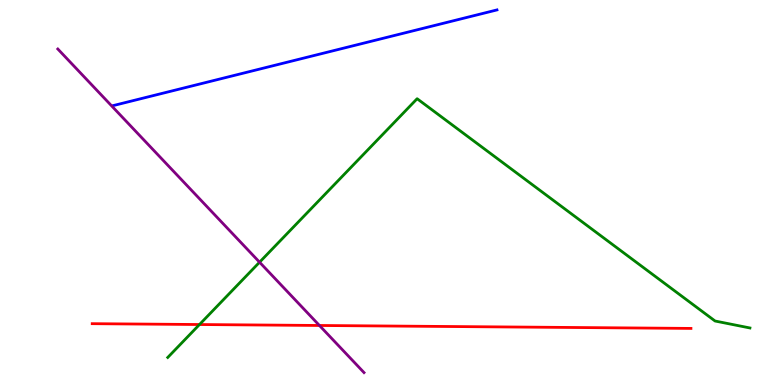[{'lines': ['blue', 'red'], 'intersections': []}, {'lines': ['green', 'red'], 'intersections': [{'x': 2.57, 'y': 1.57}]}, {'lines': ['purple', 'red'], 'intersections': [{'x': 4.12, 'y': 1.55}]}, {'lines': ['blue', 'green'], 'intersections': []}, {'lines': ['blue', 'purple'], 'intersections': []}, {'lines': ['green', 'purple'], 'intersections': [{'x': 3.35, 'y': 3.19}]}]